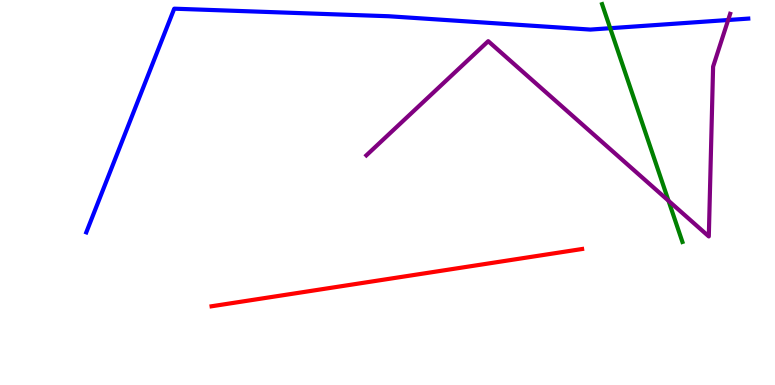[{'lines': ['blue', 'red'], 'intersections': []}, {'lines': ['green', 'red'], 'intersections': []}, {'lines': ['purple', 'red'], 'intersections': []}, {'lines': ['blue', 'green'], 'intersections': [{'x': 7.87, 'y': 9.27}]}, {'lines': ['blue', 'purple'], 'intersections': [{'x': 9.4, 'y': 9.48}]}, {'lines': ['green', 'purple'], 'intersections': [{'x': 8.63, 'y': 4.79}]}]